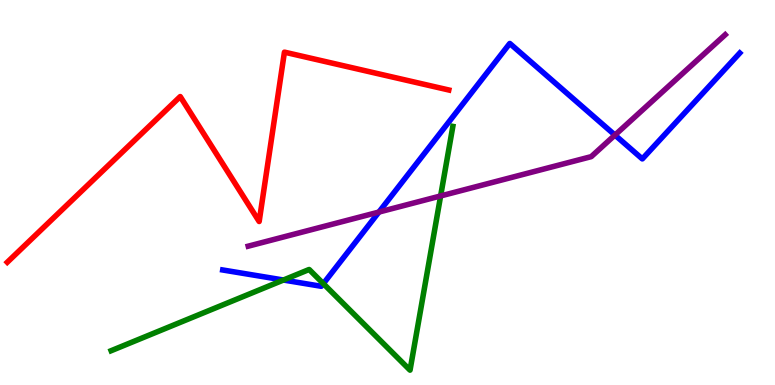[{'lines': ['blue', 'red'], 'intersections': []}, {'lines': ['green', 'red'], 'intersections': []}, {'lines': ['purple', 'red'], 'intersections': []}, {'lines': ['blue', 'green'], 'intersections': [{'x': 3.66, 'y': 2.73}, {'x': 4.17, 'y': 2.63}]}, {'lines': ['blue', 'purple'], 'intersections': [{'x': 4.89, 'y': 4.49}, {'x': 7.93, 'y': 6.49}]}, {'lines': ['green', 'purple'], 'intersections': [{'x': 5.69, 'y': 4.91}]}]